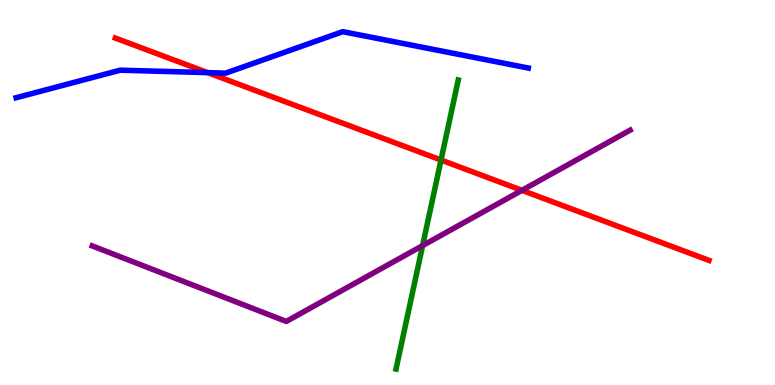[{'lines': ['blue', 'red'], 'intersections': [{'x': 2.68, 'y': 8.11}]}, {'lines': ['green', 'red'], 'intersections': [{'x': 5.69, 'y': 5.84}]}, {'lines': ['purple', 'red'], 'intersections': [{'x': 6.73, 'y': 5.06}]}, {'lines': ['blue', 'green'], 'intersections': []}, {'lines': ['blue', 'purple'], 'intersections': []}, {'lines': ['green', 'purple'], 'intersections': [{'x': 5.45, 'y': 3.62}]}]